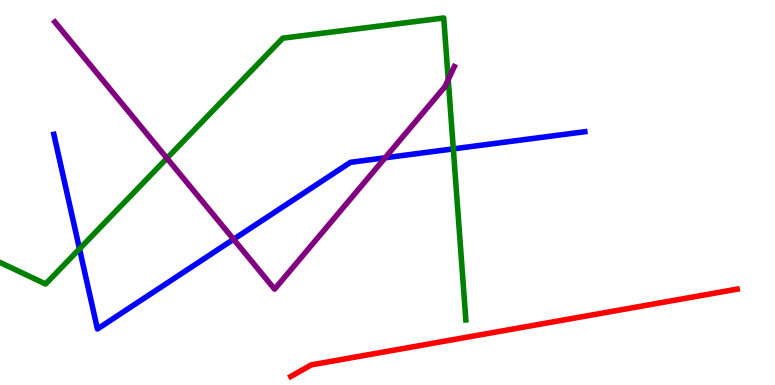[{'lines': ['blue', 'red'], 'intersections': []}, {'lines': ['green', 'red'], 'intersections': []}, {'lines': ['purple', 'red'], 'intersections': []}, {'lines': ['blue', 'green'], 'intersections': [{'x': 1.03, 'y': 3.54}, {'x': 5.85, 'y': 6.13}]}, {'lines': ['blue', 'purple'], 'intersections': [{'x': 3.01, 'y': 3.78}, {'x': 4.97, 'y': 5.9}]}, {'lines': ['green', 'purple'], 'intersections': [{'x': 2.15, 'y': 5.89}, {'x': 5.78, 'y': 7.93}]}]